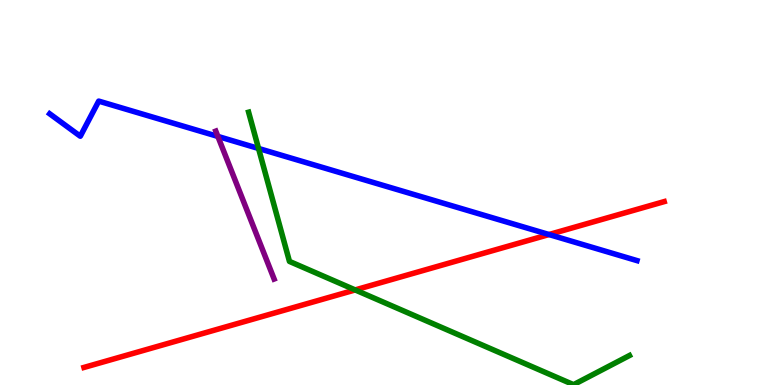[{'lines': ['blue', 'red'], 'intersections': [{'x': 7.08, 'y': 3.91}]}, {'lines': ['green', 'red'], 'intersections': [{'x': 4.58, 'y': 2.47}]}, {'lines': ['purple', 'red'], 'intersections': []}, {'lines': ['blue', 'green'], 'intersections': [{'x': 3.34, 'y': 6.14}]}, {'lines': ['blue', 'purple'], 'intersections': [{'x': 2.81, 'y': 6.46}]}, {'lines': ['green', 'purple'], 'intersections': []}]